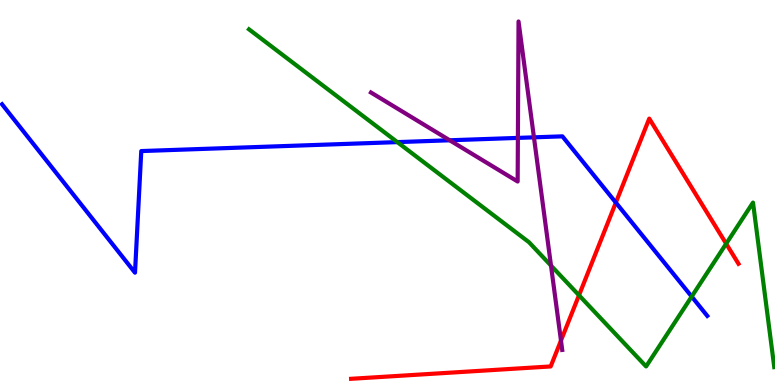[{'lines': ['blue', 'red'], 'intersections': [{'x': 7.95, 'y': 4.74}]}, {'lines': ['green', 'red'], 'intersections': [{'x': 7.47, 'y': 2.33}, {'x': 9.37, 'y': 3.67}]}, {'lines': ['purple', 'red'], 'intersections': [{'x': 7.24, 'y': 1.15}]}, {'lines': ['blue', 'green'], 'intersections': [{'x': 5.13, 'y': 6.31}, {'x': 8.92, 'y': 2.3}]}, {'lines': ['blue', 'purple'], 'intersections': [{'x': 5.8, 'y': 6.36}, {'x': 6.68, 'y': 6.42}, {'x': 6.89, 'y': 6.43}]}, {'lines': ['green', 'purple'], 'intersections': [{'x': 7.11, 'y': 3.1}]}]